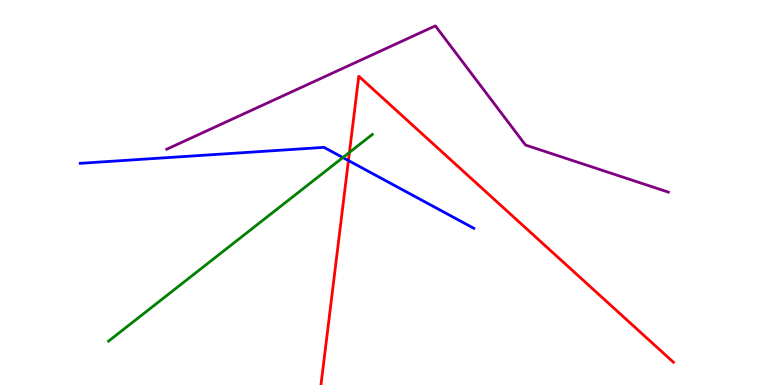[{'lines': ['blue', 'red'], 'intersections': [{'x': 4.5, 'y': 5.83}]}, {'lines': ['green', 'red'], 'intersections': [{'x': 4.51, 'y': 6.04}]}, {'lines': ['purple', 'red'], 'intersections': []}, {'lines': ['blue', 'green'], 'intersections': [{'x': 4.42, 'y': 5.91}]}, {'lines': ['blue', 'purple'], 'intersections': []}, {'lines': ['green', 'purple'], 'intersections': []}]